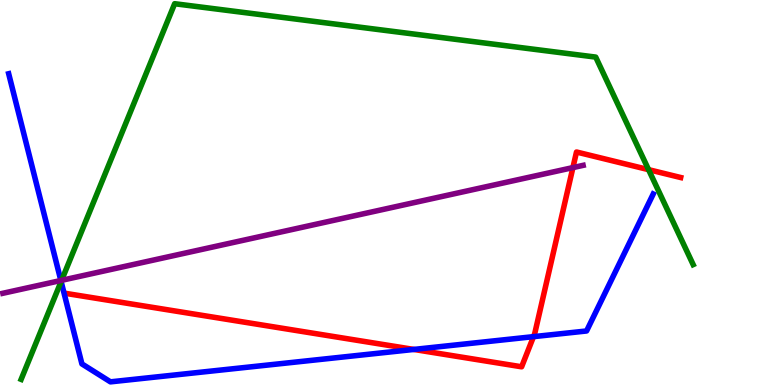[{'lines': ['blue', 'red'], 'intersections': [{'x': 5.34, 'y': 0.924}, {'x': 6.88, 'y': 1.26}]}, {'lines': ['green', 'red'], 'intersections': [{'x': 8.37, 'y': 5.59}]}, {'lines': ['purple', 'red'], 'intersections': [{'x': 7.39, 'y': 5.65}]}, {'lines': ['blue', 'green'], 'intersections': [{'x': 0.789, 'y': 2.69}]}, {'lines': ['blue', 'purple'], 'intersections': [{'x': 0.785, 'y': 2.71}]}, {'lines': ['green', 'purple'], 'intersections': [{'x': 0.795, 'y': 2.72}]}]